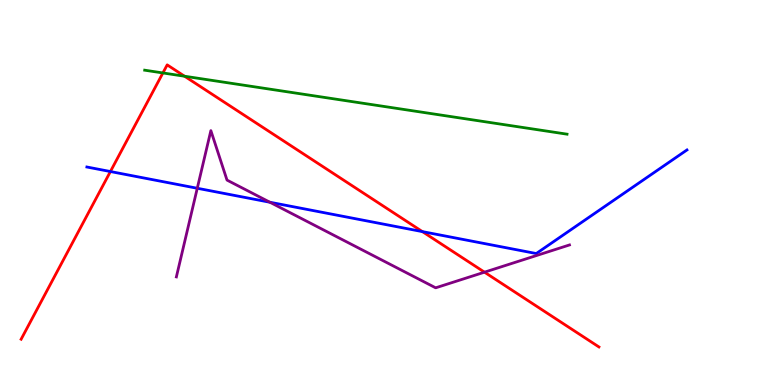[{'lines': ['blue', 'red'], 'intersections': [{'x': 1.42, 'y': 5.54}, {'x': 5.45, 'y': 3.98}]}, {'lines': ['green', 'red'], 'intersections': [{'x': 2.1, 'y': 8.11}, {'x': 2.38, 'y': 8.02}]}, {'lines': ['purple', 'red'], 'intersections': [{'x': 6.25, 'y': 2.93}]}, {'lines': ['blue', 'green'], 'intersections': []}, {'lines': ['blue', 'purple'], 'intersections': [{'x': 2.55, 'y': 5.11}, {'x': 3.48, 'y': 4.75}]}, {'lines': ['green', 'purple'], 'intersections': []}]